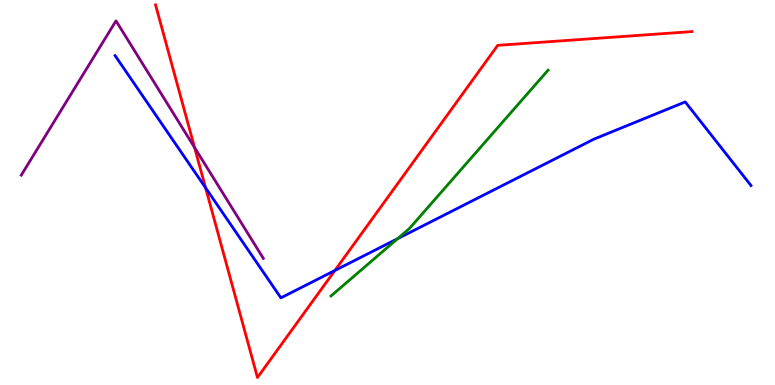[{'lines': ['blue', 'red'], 'intersections': [{'x': 2.65, 'y': 5.12}, {'x': 4.32, 'y': 2.97}]}, {'lines': ['green', 'red'], 'intersections': []}, {'lines': ['purple', 'red'], 'intersections': [{'x': 2.51, 'y': 6.17}]}, {'lines': ['blue', 'green'], 'intersections': [{'x': 5.13, 'y': 3.8}]}, {'lines': ['blue', 'purple'], 'intersections': []}, {'lines': ['green', 'purple'], 'intersections': []}]